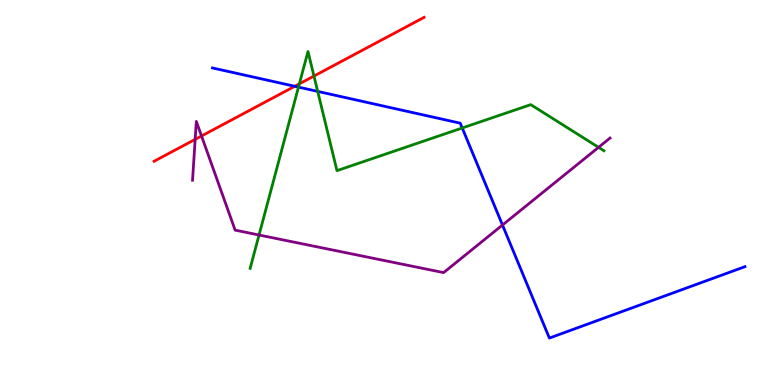[{'lines': ['blue', 'red'], 'intersections': [{'x': 3.8, 'y': 7.76}]}, {'lines': ['green', 'red'], 'intersections': [{'x': 3.86, 'y': 7.82}, {'x': 4.05, 'y': 8.02}]}, {'lines': ['purple', 'red'], 'intersections': [{'x': 2.52, 'y': 6.38}, {'x': 2.6, 'y': 6.47}]}, {'lines': ['blue', 'green'], 'intersections': [{'x': 3.85, 'y': 7.74}, {'x': 4.1, 'y': 7.63}, {'x': 5.96, 'y': 6.68}]}, {'lines': ['blue', 'purple'], 'intersections': [{'x': 6.48, 'y': 4.16}]}, {'lines': ['green', 'purple'], 'intersections': [{'x': 3.34, 'y': 3.9}, {'x': 7.72, 'y': 6.17}]}]